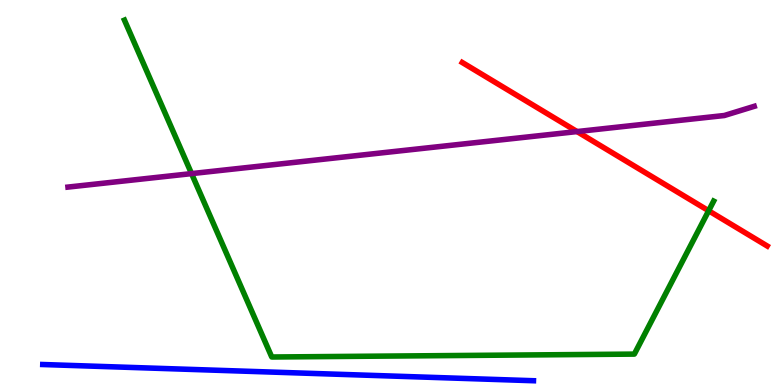[{'lines': ['blue', 'red'], 'intersections': []}, {'lines': ['green', 'red'], 'intersections': [{'x': 9.14, 'y': 4.53}]}, {'lines': ['purple', 'red'], 'intersections': [{'x': 7.45, 'y': 6.58}]}, {'lines': ['blue', 'green'], 'intersections': []}, {'lines': ['blue', 'purple'], 'intersections': []}, {'lines': ['green', 'purple'], 'intersections': [{'x': 2.47, 'y': 5.49}]}]